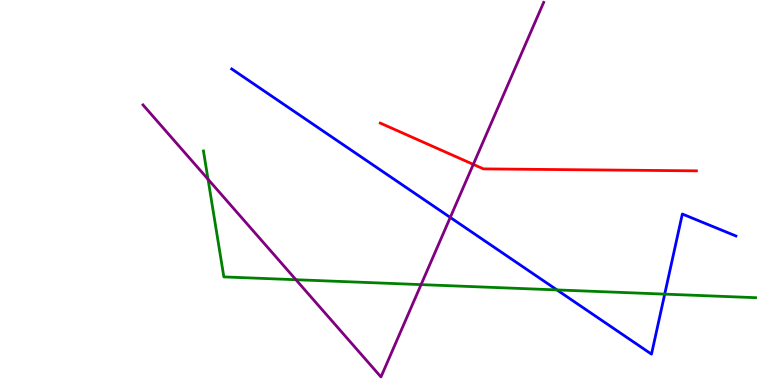[{'lines': ['blue', 'red'], 'intersections': []}, {'lines': ['green', 'red'], 'intersections': []}, {'lines': ['purple', 'red'], 'intersections': [{'x': 6.11, 'y': 5.73}]}, {'lines': ['blue', 'green'], 'intersections': [{'x': 7.19, 'y': 2.47}, {'x': 8.58, 'y': 2.36}]}, {'lines': ['blue', 'purple'], 'intersections': [{'x': 5.81, 'y': 4.35}]}, {'lines': ['green', 'purple'], 'intersections': [{'x': 2.68, 'y': 5.34}, {'x': 3.82, 'y': 2.73}, {'x': 5.43, 'y': 2.61}]}]